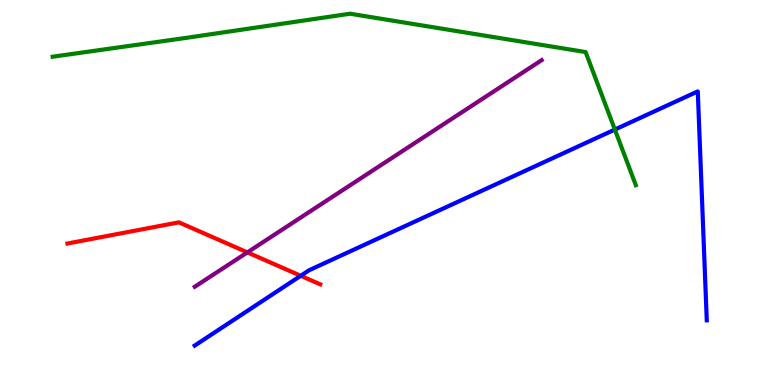[{'lines': ['blue', 'red'], 'intersections': [{'x': 3.88, 'y': 2.84}]}, {'lines': ['green', 'red'], 'intersections': []}, {'lines': ['purple', 'red'], 'intersections': [{'x': 3.19, 'y': 3.44}]}, {'lines': ['blue', 'green'], 'intersections': [{'x': 7.93, 'y': 6.63}]}, {'lines': ['blue', 'purple'], 'intersections': []}, {'lines': ['green', 'purple'], 'intersections': []}]